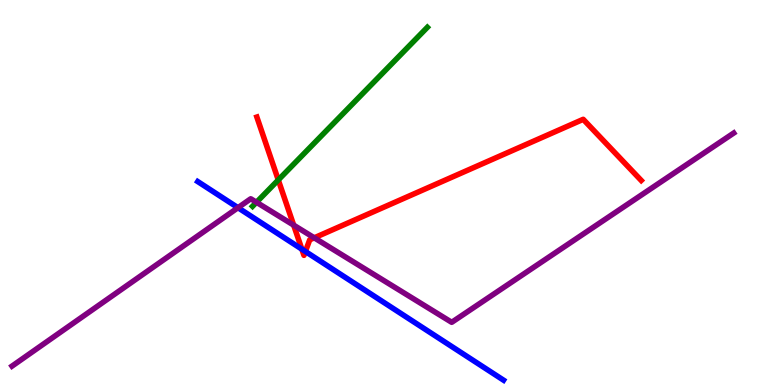[{'lines': ['blue', 'red'], 'intersections': [{'x': 3.89, 'y': 3.53}, {'x': 3.94, 'y': 3.47}]}, {'lines': ['green', 'red'], 'intersections': [{'x': 3.59, 'y': 5.33}]}, {'lines': ['purple', 'red'], 'intersections': [{'x': 3.79, 'y': 4.15}, {'x': 4.06, 'y': 3.82}]}, {'lines': ['blue', 'green'], 'intersections': []}, {'lines': ['blue', 'purple'], 'intersections': [{'x': 3.07, 'y': 4.61}]}, {'lines': ['green', 'purple'], 'intersections': [{'x': 3.31, 'y': 4.75}]}]